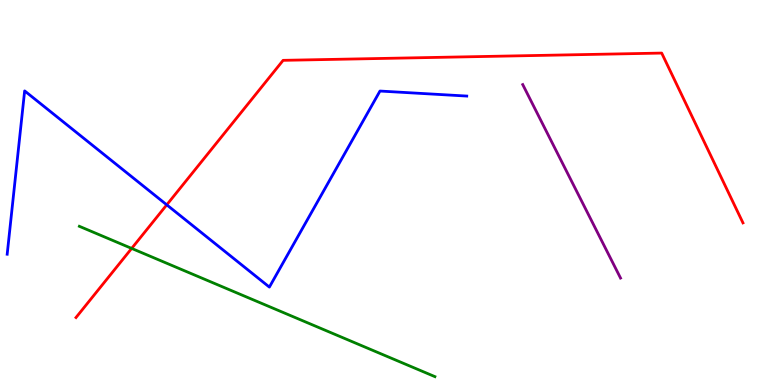[{'lines': ['blue', 'red'], 'intersections': [{'x': 2.15, 'y': 4.68}]}, {'lines': ['green', 'red'], 'intersections': [{'x': 1.7, 'y': 3.55}]}, {'lines': ['purple', 'red'], 'intersections': []}, {'lines': ['blue', 'green'], 'intersections': []}, {'lines': ['blue', 'purple'], 'intersections': []}, {'lines': ['green', 'purple'], 'intersections': []}]